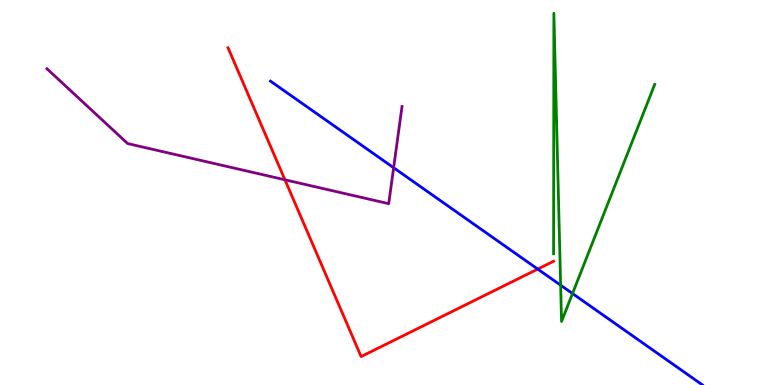[{'lines': ['blue', 'red'], 'intersections': [{'x': 6.94, 'y': 3.01}]}, {'lines': ['green', 'red'], 'intersections': []}, {'lines': ['purple', 'red'], 'intersections': [{'x': 3.68, 'y': 5.33}]}, {'lines': ['blue', 'green'], 'intersections': [{'x': 7.23, 'y': 2.59}, {'x': 7.39, 'y': 2.38}]}, {'lines': ['blue', 'purple'], 'intersections': [{'x': 5.08, 'y': 5.64}]}, {'lines': ['green', 'purple'], 'intersections': []}]